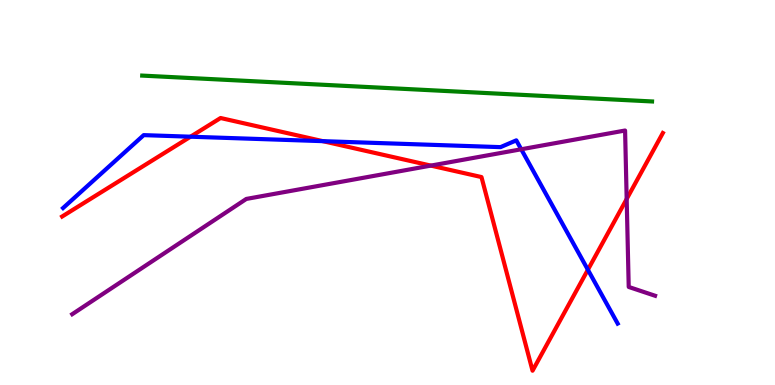[{'lines': ['blue', 'red'], 'intersections': [{'x': 2.46, 'y': 6.45}, {'x': 4.17, 'y': 6.33}, {'x': 7.59, 'y': 2.99}]}, {'lines': ['green', 'red'], 'intersections': []}, {'lines': ['purple', 'red'], 'intersections': [{'x': 5.56, 'y': 5.7}, {'x': 8.09, 'y': 4.83}]}, {'lines': ['blue', 'green'], 'intersections': []}, {'lines': ['blue', 'purple'], 'intersections': [{'x': 6.73, 'y': 6.12}]}, {'lines': ['green', 'purple'], 'intersections': []}]